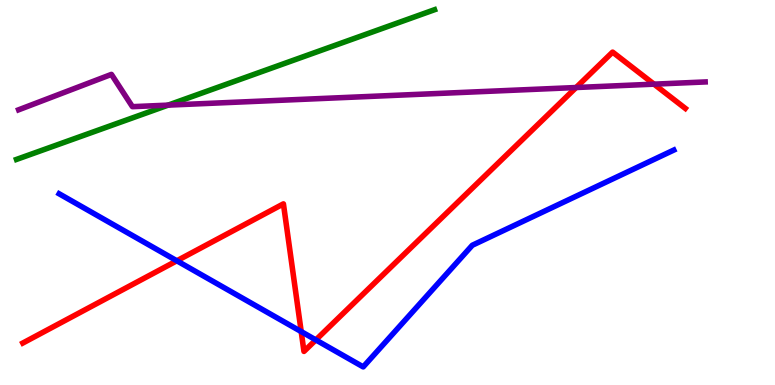[{'lines': ['blue', 'red'], 'intersections': [{'x': 2.28, 'y': 3.23}, {'x': 3.89, 'y': 1.39}, {'x': 4.08, 'y': 1.17}]}, {'lines': ['green', 'red'], 'intersections': []}, {'lines': ['purple', 'red'], 'intersections': [{'x': 7.43, 'y': 7.73}, {'x': 8.44, 'y': 7.81}]}, {'lines': ['blue', 'green'], 'intersections': []}, {'lines': ['blue', 'purple'], 'intersections': []}, {'lines': ['green', 'purple'], 'intersections': [{'x': 2.17, 'y': 7.27}]}]